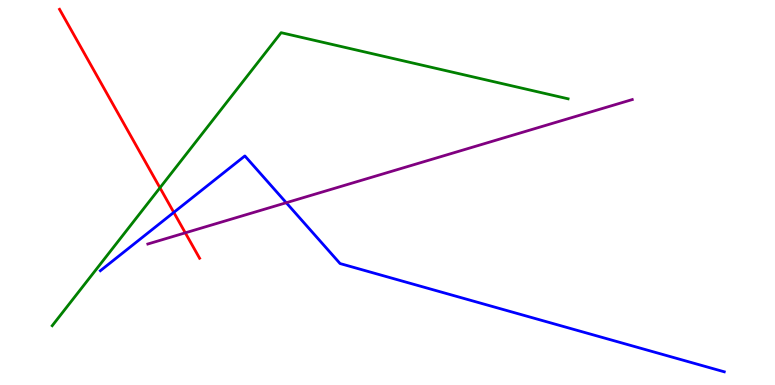[{'lines': ['blue', 'red'], 'intersections': [{'x': 2.24, 'y': 4.48}]}, {'lines': ['green', 'red'], 'intersections': [{'x': 2.06, 'y': 5.12}]}, {'lines': ['purple', 'red'], 'intersections': [{'x': 2.39, 'y': 3.95}]}, {'lines': ['blue', 'green'], 'intersections': []}, {'lines': ['blue', 'purple'], 'intersections': [{'x': 3.69, 'y': 4.73}]}, {'lines': ['green', 'purple'], 'intersections': []}]